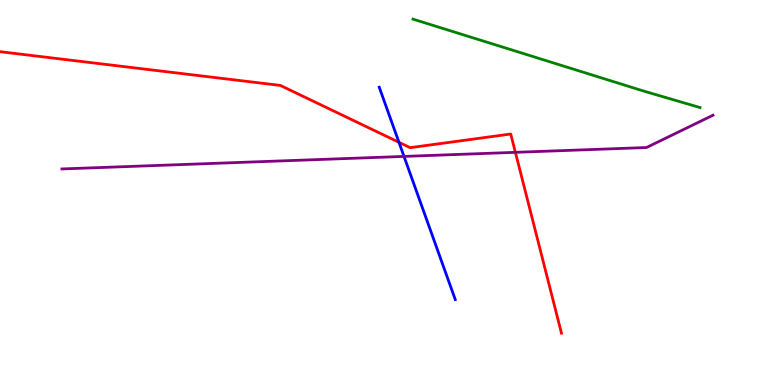[{'lines': ['blue', 'red'], 'intersections': [{'x': 5.15, 'y': 6.3}]}, {'lines': ['green', 'red'], 'intersections': []}, {'lines': ['purple', 'red'], 'intersections': [{'x': 6.65, 'y': 6.04}]}, {'lines': ['blue', 'green'], 'intersections': []}, {'lines': ['blue', 'purple'], 'intersections': [{'x': 5.21, 'y': 5.94}]}, {'lines': ['green', 'purple'], 'intersections': []}]